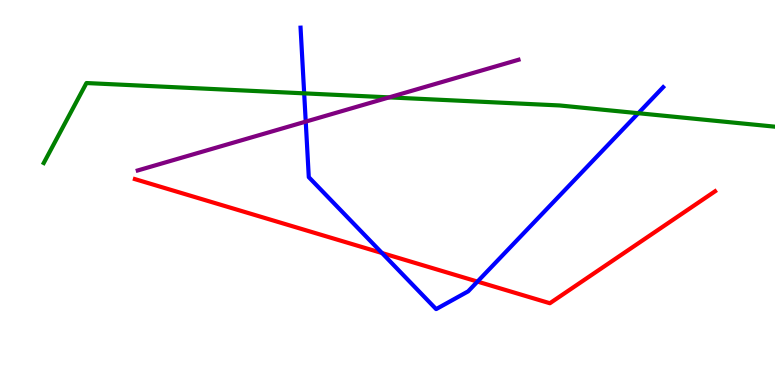[{'lines': ['blue', 'red'], 'intersections': [{'x': 4.93, 'y': 3.43}, {'x': 6.16, 'y': 2.69}]}, {'lines': ['green', 'red'], 'intersections': []}, {'lines': ['purple', 'red'], 'intersections': []}, {'lines': ['blue', 'green'], 'intersections': [{'x': 3.92, 'y': 7.58}, {'x': 8.24, 'y': 7.06}]}, {'lines': ['blue', 'purple'], 'intersections': [{'x': 3.94, 'y': 6.84}]}, {'lines': ['green', 'purple'], 'intersections': [{'x': 5.02, 'y': 7.47}]}]